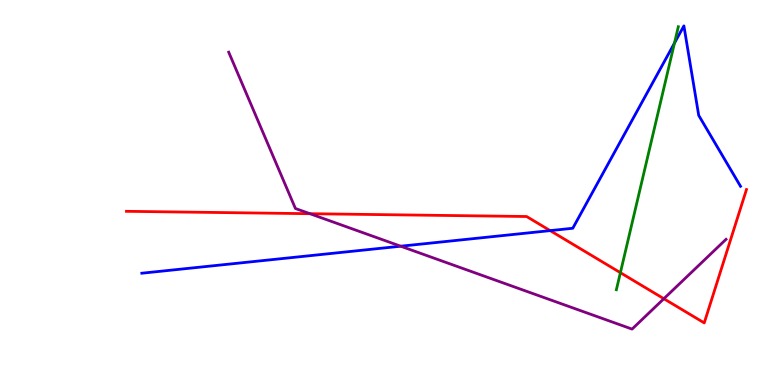[{'lines': ['blue', 'red'], 'intersections': [{'x': 7.1, 'y': 4.01}]}, {'lines': ['green', 'red'], 'intersections': [{'x': 8.01, 'y': 2.92}]}, {'lines': ['purple', 'red'], 'intersections': [{'x': 4.0, 'y': 4.45}, {'x': 8.57, 'y': 2.24}]}, {'lines': ['blue', 'green'], 'intersections': [{'x': 8.7, 'y': 8.88}]}, {'lines': ['blue', 'purple'], 'intersections': [{'x': 5.17, 'y': 3.6}]}, {'lines': ['green', 'purple'], 'intersections': []}]